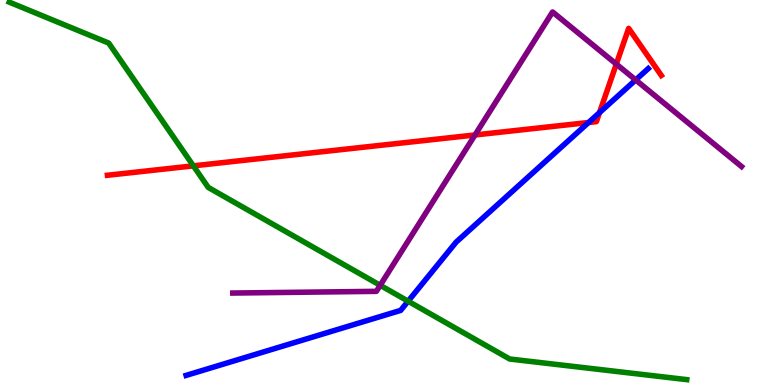[{'lines': ['blue', 'red'], 'intersections': [{'x': 7.59, 'y': 6.82}, {'x': 7.74, 'y': 7.08}]}, {'lines': ['green', 'red'], 'intersections': [{'x': 2.5, 'y': 5.69}]}, {'lines': ['purple', 'red'], 'intersections': [{'x': 6.13, 'y': 6.49}, {'x': 7.95, 'y': 8.34}]}, {'lines': ['blue', 'green'], 'intersections': [{'x': 5.27, 'y': 2.18}]}, {'lines': ['blue', 'purple'], 'intersections': [{'x': 8.2, 'y': 7.92}]}, {'lines': ['green', 'purple'], 'intersections': [{'x': 4.91, 'y': 2.59}]}]